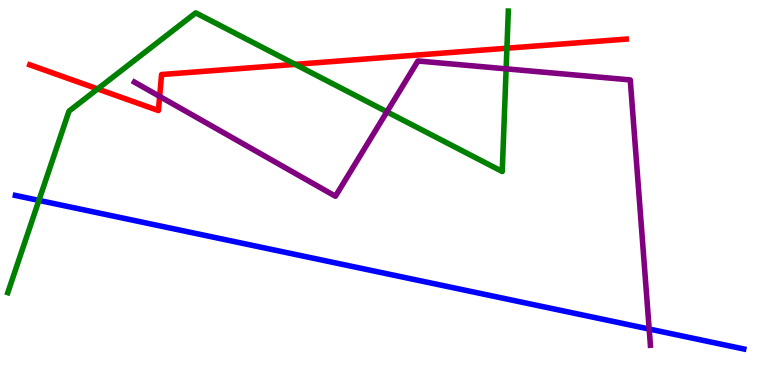[{'lines': ['blue', 'red'], 'intersections': []}, {'lines': ['green', 'red'], 'intersections': [{'x': 1.26, 'y': 7.69}, {'x': 3.81, 'y': 8.33}, {'x': 6.54, 'y': 8.75}]}, {'lines': ['purple', 'red'], 'intersections': [{'x': 2.06, 'y': 7.5}]}, {'lines': ['blue', 'green'], 'intersections': [{'x': 0.502, 'y': 4.79}]}, {'lines': ['blue', 'purple'], 'intersections': [{'x': 8.38, 'y': 1.45}]}, {'lines': ['green', 'purple'], 'intersections': [{'x': 4.99, 'y': 7.1}, {'x': 6.53, 'y': 8.21}]}]